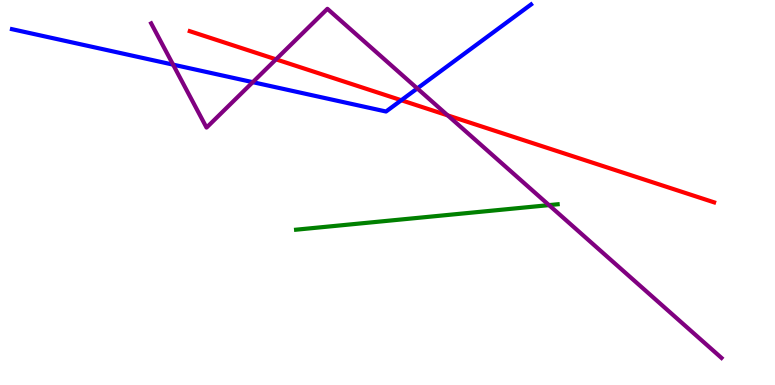[{'lines': ['blue', 'red'], 'intersections': [{'x': 5.18, 'y': 7.4}]}, {'lines': ['green', 'red'], 'intersections': []}, {'lines': ['purple', 'red'], 'intersections': [{'x': 3.56, 'y': 8.46}, {'x': 5.78, 'y': 7.0}]}, {'lines': ['blue', 'green'], 'intersections': []}, {'lines': ['blue', 'purple'], 'intersections': [{'x': 2.23, 'y': 8.32}, {'x': 3.26, 'y': 7.87}, {'x': 5.38, 'y': 7.7}]}, {'lines': ['green', 'purple'], 'intersections': [{'x': 7.08, 'y': 4.67}]}]